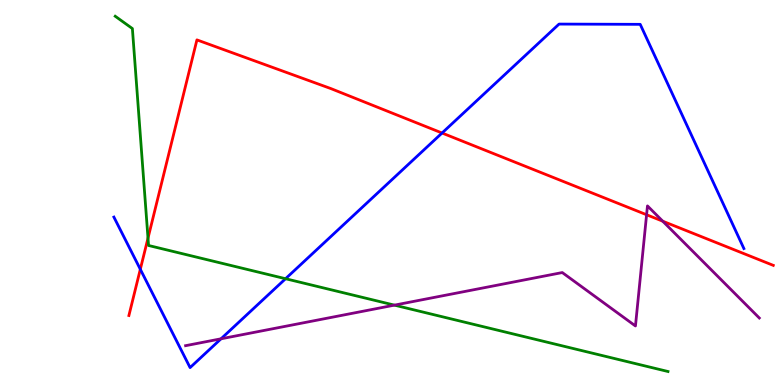[{'lines': ['blue', 'red'], 'intersections': [{'x': 1.81, 'y': 3.01}, {'x': 5.7, 'y': 6.55}]}, {'lines': ['green', 'red'], 'intersections': [{'x': 1.91, 'y': 3.81}]}, {'lines': ['purple', 'red'], 'intersections': [{'x': 8.34, 'y': 4.42}, {'x': 8.55, 'y': 4.25}]}, {'lines': ['blue', 'green'], 'intersections': [{'x': 3.68, 'y': 2.76}]}, {'lines': ['blue', 'purple'], 'intersections': [{'x': 2.85, 'y': 1.2}]}, {'lines': ['green', 'purple'], 'intersections': [{'x': 5.09, 'y': 2.07}]}]